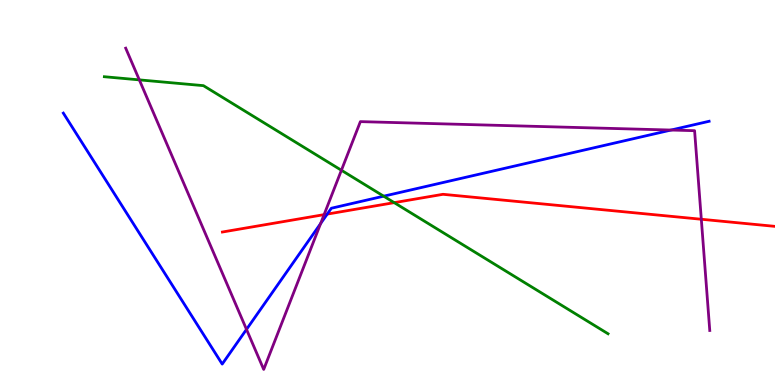[{'lines': ['blue', 'red'], 'intersections': [{'x': 4.22, 'y': 4.44}]}, {'lines': ['green', 'red'], 'intersections': [{'x': 5.09, 'y': 4.74}]}, {'lines': ['purple', 'red'], 'intersections': [{'x': 4.18, 'y': 4.43}, {'x': 9.05, 'y': 4.31}]}, {'lines': ['blue', 'green'], 'intersections': [{'x': 4.95, 'y': 4.9}]}, {'lines': ['blue', 'purple'], 'intersections': [{'x': 3.18, 'y': 1.44}, {'x': 4.14, 'y': 4.19}, {'x': 8.66, 'y': 6.62}]}, {'lines': ['green', 'purple'], 'intersections': [{'x': 1.8, 'y': 7.93}, {'x': 4.41, 'y': 5.58}]}]